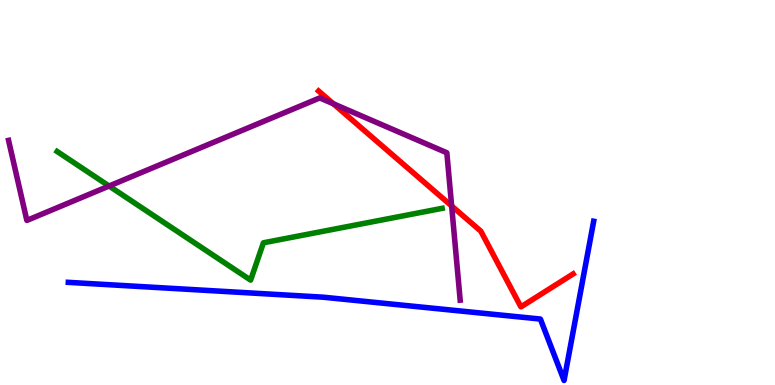[{'lines': ['blue', 'red'], 'intersections': []}, {'lines': ['green', 'red'], 'intersections': []}, {'lines': ['purple', 'red'], 'intersections': [{'x': 4.3, 'y': 7.3}, {'x': 5.83, 'y': 4.65}]}, {'lines': ['blue', 'green'], 'intersections': []}, {'lines': ['blue', 'purple'], 'intersections': []}, {'lines': ['green', 'purple'], 'intersections': [{'x': 1.41, 'y': 5.17}]}]